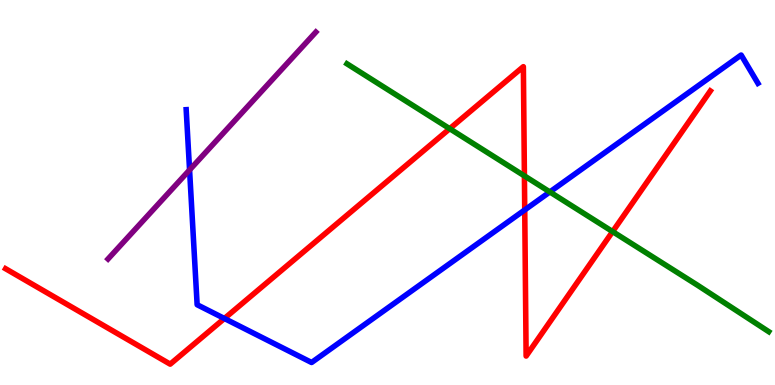[{'lines': ['blue', 'red'], 'intersections': [{'x': 2.9, 'y': 1.73}, {'x': 6.77, 'y': 4.55}]}, {'lines': ['green', 'red'], 'intersections': [{'x': 5.8, 'y': 6.66}, {'x': 6.77, 'y': 5.43}, {'x': 7.9, 'y': 3.98}]}, {'lines': ['purple', 'red'], 'intersections': []}, {'lines': ['blue', 'green'], 'intersections': [{'x': 7.09, 'y': 5.01}]}, {'lines': ['blue', 'purple'], 'intersections': [{'x': 2.45, 'y': 5.59}]}, {'lines': ['green', 'purple'], 'intersections': []}]